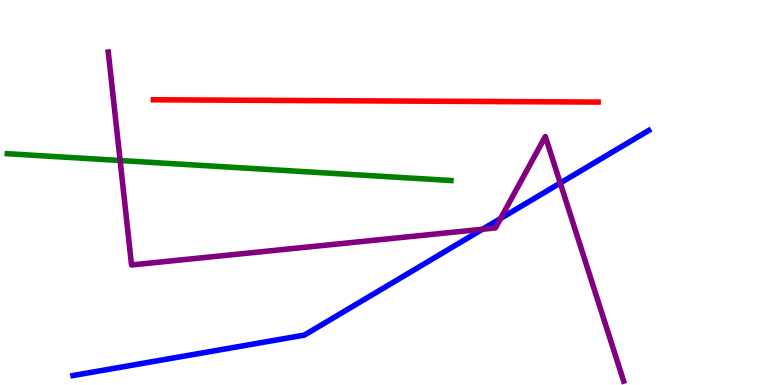[{'lines': ['blue', 'red'], 'intersections': []}, {'lines': ['green', 'red'], 'intersections': []}, {'lines': ['purple', 'red'], 'intersections': []}, {'lines': ['blue', 'green'], 'intersections': []}, {'lines': ['blue', 'purple'], 'intersections': [{'x': 6.23, 'y': 4.05}, {'x': 6.46, 'y': 4.32}, {'x': 7.23, 'y': 5.25}]}, {'lines': ['green', 'purple'], 'intersections': [{'x': 1.55, 'y': 5.83}]}]